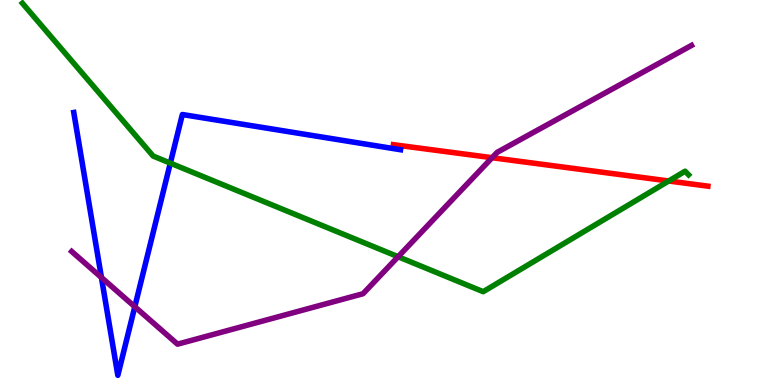[{'lines': ['blue', 'red'], 'intersections': []}, {'lines': ['green', 'red'], 'intersections': [{'x': 8.63, 'y': 5.3}]}, {'lines': ['purple', 'red'], 'intersections': [{'x': 6.35, 'y': 5.9}]}, {'lines': ['blue', 'green'], 'intersections': [{'x': 2.2, 'y': 5.76}]}, {'lines': ['blue', 'purple'], 'intersections': [{'x': 1.31, 'y': 2.79}, {'x': 1.74, 'y': 2.03}]}, {'lines': ['green', 'purple'], 'intersections': [{'x': 5.14, 'y': 3.33}]}]